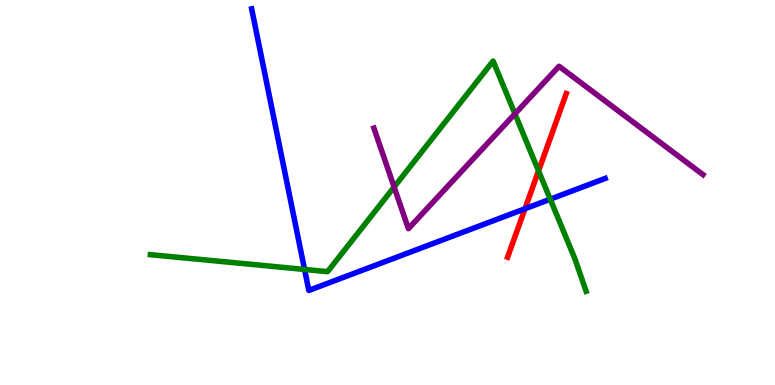[{'lines': ['blue', 'red'], 'intersections': [{'x': 6.77, 'y': 4.58}]}, {'lines': ['green', 'red'], 'intersections': [{'x': 6.95, 'y': 5.56}]}, {'lines': ['purple', 'red'], 'intersections': []}, {'lines': ['blue', 'green'], 'intersections': [{'x': 3.93, 'y': 3.0}, {'x': 7.1, 'y': 4.83}]}, {'lines': ['blue', 'purple'], 'intersections': []}, {'lines': ['green', 'purple'], 'intersections': [{'x': 5.09, 'y': 5.14}, {'x': 6.64, 'y': 7.04}]}]